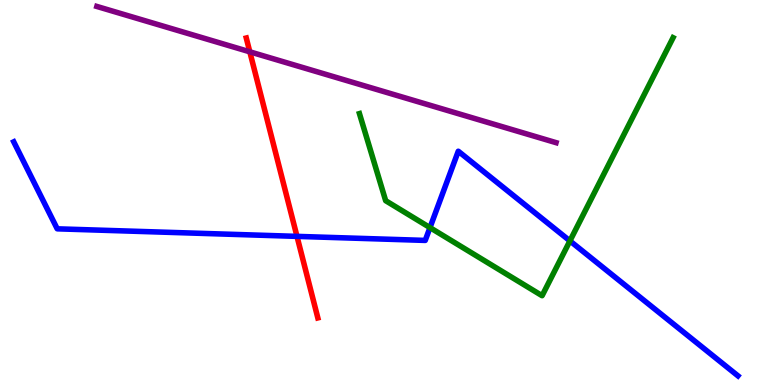[{'lines': ['blue', 'red'], 'intersections': [{'x': 3.83, 'y': 3.86}]}, {'lines': ['green', 'red'], 'intersections': []}, {'lines': ['purple', 'red'], 'intersections': [{'x': 3.22, 'y': 8.65}]}, {'lines': ['blue', 'green'], 'intersections': [{'x': 5.55, 'y': 4.09}, {'x': 7.35, 'y': 3.74}]}, {'lines': ['blue', 'purple'], 'intersections': []}, {'lines': ['green', 'purple'], 'intersections': []}]